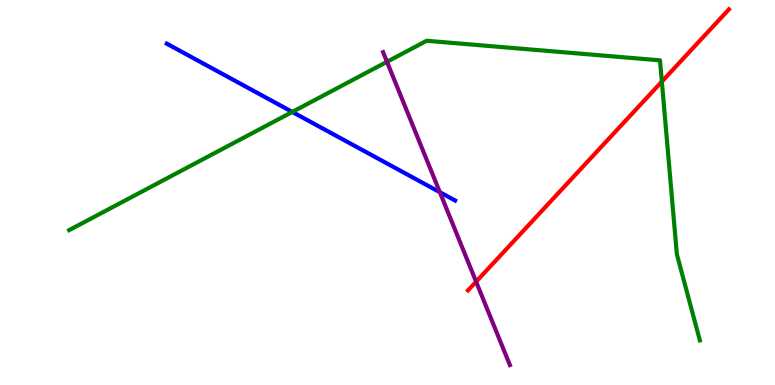[{'lines': ['blue', 'red'], 'intersections': []}, {'lines': ['green', 'red'], 'intersections': [{'x': 8.54, 'y': 7.88}]}, {'lines': ['purple', 'red'], 'intersections': [{'x': 6.14, 'y': 2.68}]}, {'lines': ['blue', 'green'], 'intersections': [{'x': 3.77, 'y': 7.09}]}, {'lines': ['blue', 'purple'], 'intersections': [{'x': 5.68, 'y': 5.01}]}, {'lines': ['green', 'purple'], 'intersections': [{'x': 4.99, 'y': 8.39}]}]